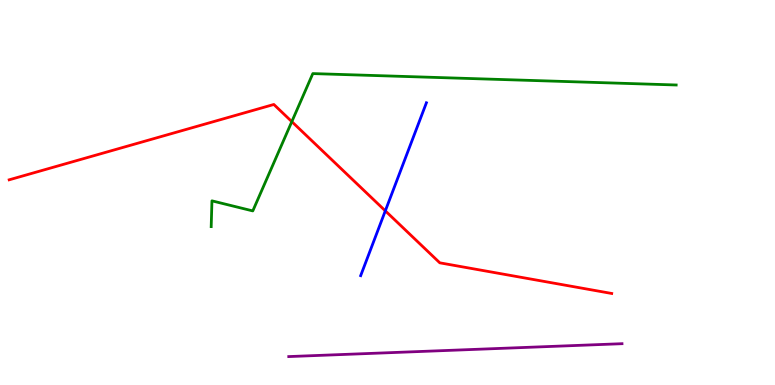[{'lines': ['blue', 'red'], 'intersections': [{'x': 4.97, 'y': 4.52}]}, {'lines': ['green', 'red'], 'intersections': [{'x': 3.77, 'y': 6.84}]}, {'lines': ['purple', 'red'], 'intersections': []}, {'lines': ['blue', 'green'], 'intersections': []}, {'lines': ['blue', 'purple'], 'intersections': []}, {'lines': ['green', 'purple'], 'intersections': []}]